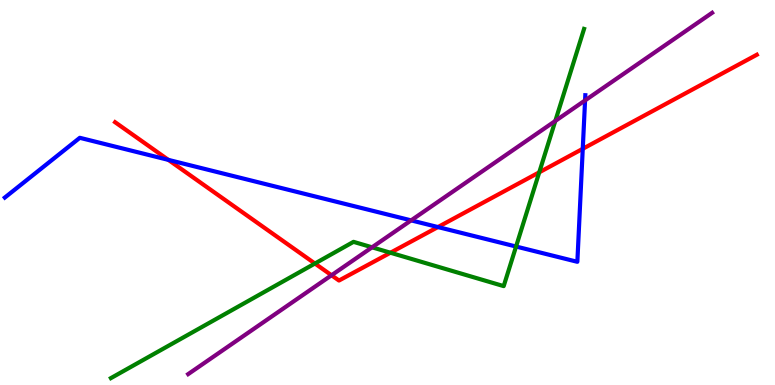[{'lines': ['blue', 'red'], 'intersections': [{'x': 2.17, 'y': 5.85}, {'x': 5.65, 'y': 4.1}, {'x': 7.52, 'y': 6.13}]}, {'lines': ['green', 'red'], 'intersections': [{'x': 4.06, 'y': 3.16}, {'x': 5.04, 'y': 3.44}, {'x': 6.96, 'y': 5.52}]}, {'lines': ['purple', 'red'], 'intersections': [{'x': 4.28, 'y': 2.85}]}, {'lines': ['blue', 'green'], 'intersections': [{'x': 6.66, 'y': 3.6}]}, {'lines': ['blue', 'purple'], 'intersections': [{'x': 5.3, 'y': 4.28}, {'x': 7.55, 'y': 7.39}]}, {'lines': ['green', 'purple'], 'intersections': [{'x': 4.8, 'y': 3.58}, {'x': 7.17, 'y': 6.86}]}]